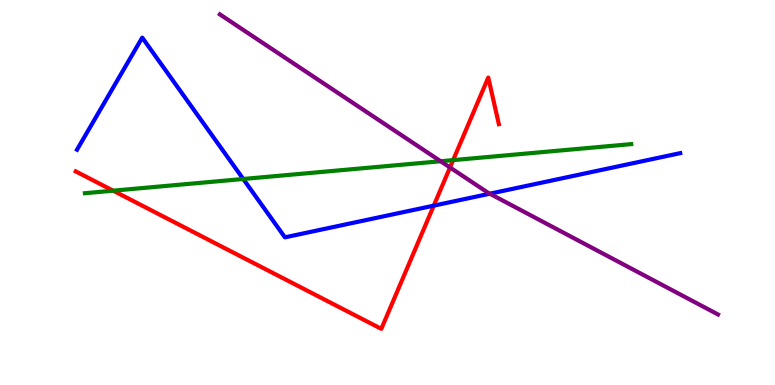[{'lines': ['blue', 'red'], 'intersections': [{'x': 5.6, 'y': 4.66}]}, {'lines': ['green', 'red'], 'intersections': [{'x': 1.46, 'y': 5.05}, {'x': 5.85, 'y': 5.84}]}, {'lines': ['purple', 'red'], 'intersections': [{'x': 5.81, 'y': 5.65}]}, {'lines': ['blue', 'green'], 'intersections': [{'x': 3.14, 'y': 5.35}]}, {'lines': ['blue', 'purple'], 'intersections': [{'x': 6.32, 'y': 4.97}]}, {'lines': ['green', 'purple'], 'intersections': [{'x': 5.69, 'y': 5.81}]}]